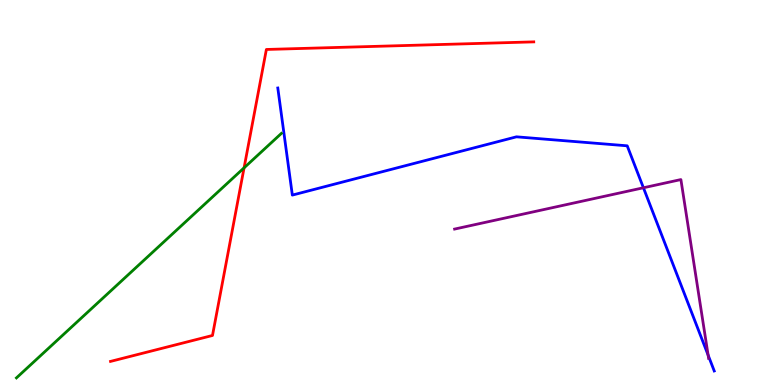[{'lines': ['blue', 'red'], 'intersections': []}, {'lines': ['green', 'red'], 'intersections': [{'x': 3.15, 'y': 5.64}]}, {'lines': ['purple', 'red'], 'intersections': []}, {'lines': ['blue', 'green'], 'intersections': []}, {'lines': ['blue', 'purple'], 'intersections': [{'x': 8.3, 'y': 5.12}, {'x': 9.14, 'y': 0.776}]}, {'lines': ['green', 'purple'], 'intersections': []}]